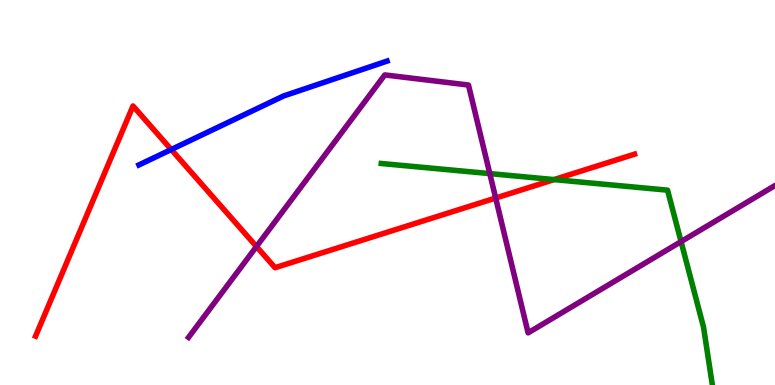[{'lines': ['blue', 'red'], 'intersections': [{'x': 2.21, 'y': 6.12}]}, {'lines': ['green', 'red'], 'intersections': [{'x': 7.15, 'y': 5.34}]}, {'lines': ['purple', 'red'], 'intersections': [{'x': 3.31, 'y': 3.6}, {'x': 6.4, 'y': 4.86}]}, {'lines': ['blue', 'green'], 'intersections': []}, {'lines': ['blue', 'purple'], 'intersections': []}, {'lines': ['green', 'purple'], 'intersections': [{'x': 6.32, 'y': 5.49}, {'x': 8.79, 'y': 3.72}]}]